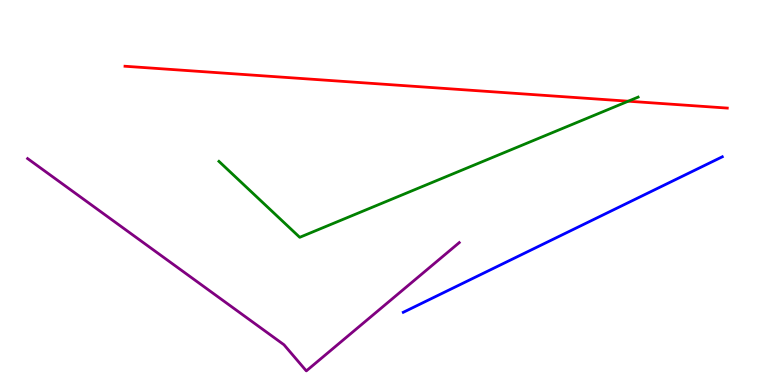[{'lines': ['blue', 'red'], 'intersections': []}, {'lines': ['green', 'red'], 'intersections': [{'x': 8.11, 'y': 7.37}]}, {'lines': ['purple', 'red'], 'intersections': []}, {'lines': ['blue', 'green'], 'intersections': []}, {'lines': ['blue', 'purple'], 'intersections': []}, {'lines': ['green', 'purple'], 'intersections': []}]